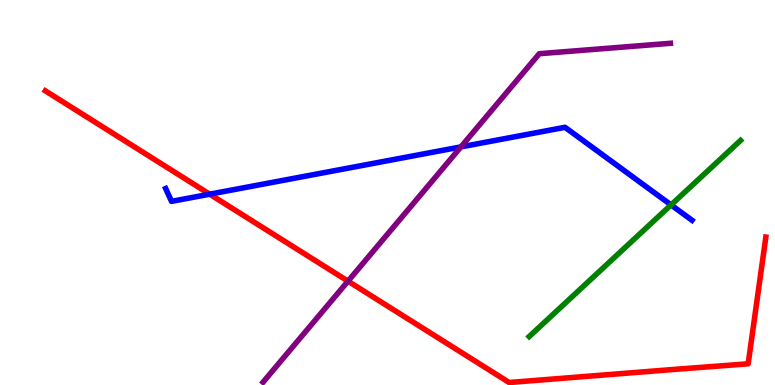[{'lines': ['blue', 'red'], 'intersections': [{'x': 2.71, 'y': 4.96}]}, {'lines': ['green', 'red'], 'intersections': []}, {'lines': ['purple', 'red'], 'intersections': [{'x': 4.49, 'y': 2.7}]}, {'lines': ['blue', 'green'], 'intersections': [{'x': 8.66, 'y': 4.68}]}, {'lines': ['blue', 'purple'], 'intersections': [{'x': 5.95, 'y': 6.18}]}, {'lines': ['green', 'purple'], 'intersections': []}]